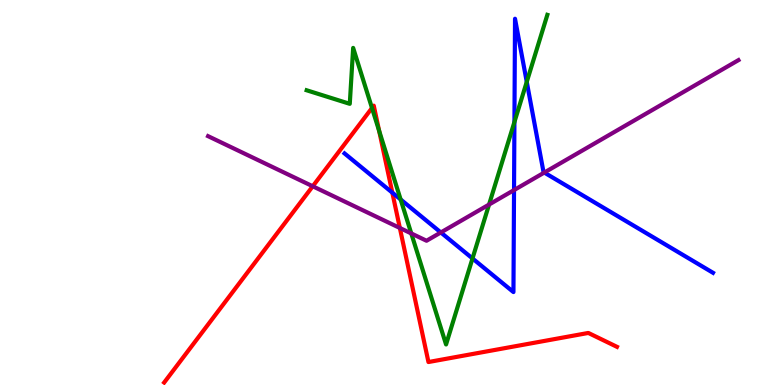[{'lines': ['blue', 'red'], 'intersections': [{'x': 5.06, 'y': 5.0}]}, {'lines': ['green', 'red'], 'intersections': [{'x': 4.8, 'y': 7.2}, {'x': 4.89, 'y': 6.6}]}, {'lines': ['purple', 'red'], 'intersections': [{'x': 4.04, 'y': 5.16}, {'x': 5.16, 'y': 4.08}]}, {'lines': ['blue', 'green'], 'intersections': [{'x': 5.17, 'y': 4.82}, {'x': 6.1, 'y': 3.29}, {'x': 6.64, 'y': 6.83}, {'x': 6.8, 'y': 7.87}]}, {'lines': ['blue', 'purple'], 'intersections': [{'x': 5.69, 'y': 3.96}, {'x': 6.63, 'y': 5.06}, {'x': 7.02, 'y': 5.52}]}, {'lines': ['green', 'purple'], 'intersections': [{'x': 5.31, 'y': 3.94}, {'x': 6.31, 'y': 4.69}]}]